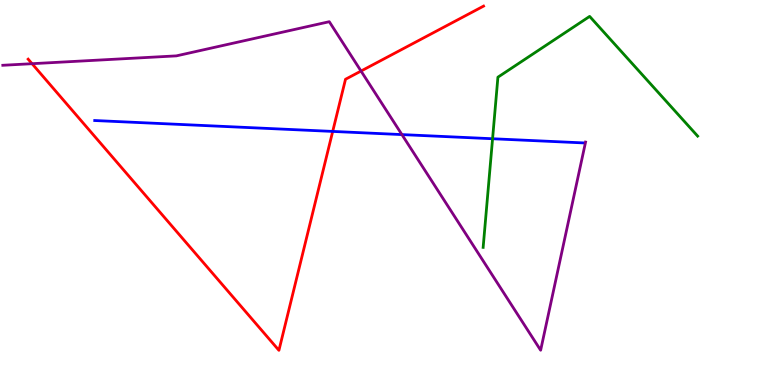[{'lines': ['blue', 'red'], 'intersections': [{'x': 4.29, 'y': 6.59}]}, {'lines': ['green', 'red'], 'intersections': []}, {'lines': ['purple', 'red'], 'intersections': [{'x': 0.414, 'y': 8.35}, {'x': 4.66, 'y': 8.15}]}, {'lines': ['blue', 'green'], 'intersections': [{'x': 6.36, 'y': 6.4}]}, {'lines': ['blue', 'purple'], 'intersections': [{'x': 5.19, 'y': 6.5}]}, {'lines': ['green', 'purple'], 'intersections': []}]